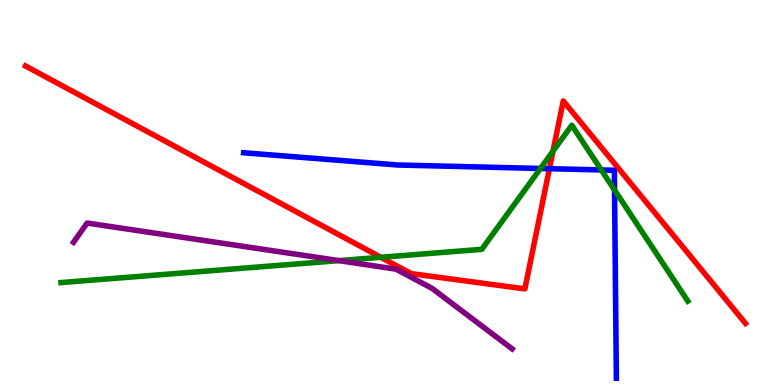[{'lines': ['blue', 'red'], 'intersections': [{'x': 7.09, 'y': 5.62}]}, {'lines': ['green', 'red'], 'intersections': [{'x': 4.91, 'y': 3.32}, {'x': 7.14, 'y': 6.07}]}, {'lines': ['purple', 'red'], 'intersections': []}, {'lines': ['blue', 'green'], 'intersections': [{'x': 6.97, 'y': 5.62}, {'x': 7.76, 'y': 5.59}, {'x': 7.93, 'y': 5.06}]}, {'lines': ['blue', 'purple'], 'intersections': []}, {'lines': ['green', 'purple'], 'intersections': [{'x': 4.37, 'y': 3.23}]}]